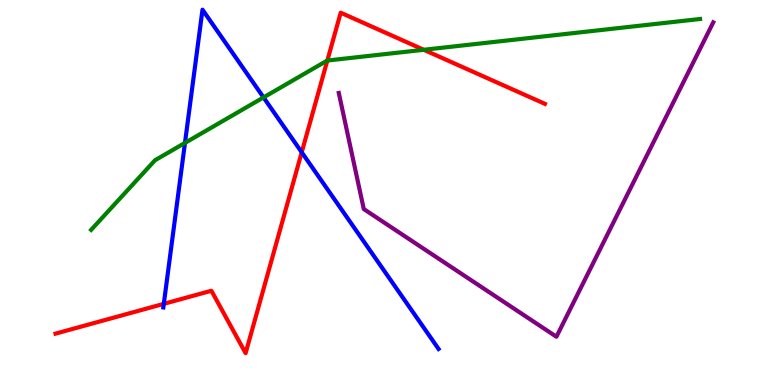[{'lines': ['blue', 'red'], 'intersections': [{'x': 2.11, 'y': 2.11}, {'x': 3.89, 'y': 6.04}]}, {'lines': ['green', 'red'], 'intersections': [{'x': 4.22, 'y': 8.43}, {'x': 5.47, 'y': 8.71}]}, {'lines': ['purple', 'red'], 'intersections': []}, {'lines': ['blue', 'green'], 'intersections': [{'x': 2.39, 'y': 6.29}, {'x': 3.4, 'y': 7.47}]}, {'lines': ['blue', 'purple'], 'intersections': []}, {'lines': ['green', 'purple'], 'intersections': []}]